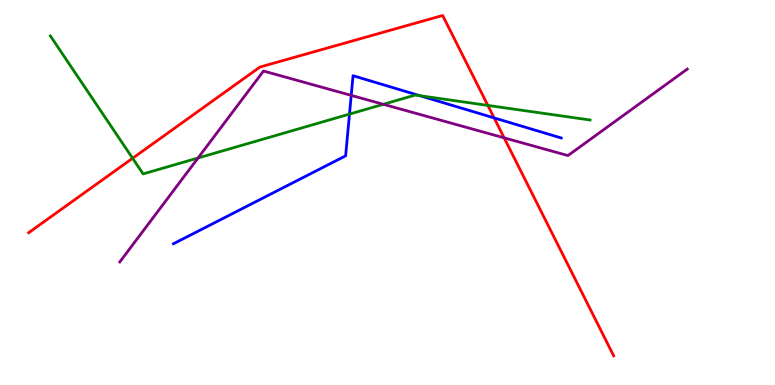[{'lines': ['blue', 'red'], 'intersections': [{'x': 6.38, 'y': 6.94}]}, {'lines': ['green', 'red'], 'intersections': [{'x': 1.71, 'y': 5.89}, {'x': 6.29, 'y': 7.26}]}, {'lines': ['purple', 'red'], 'intersections': [{'x': 6.51, 'y': 6.42}]}, {'lines': ['blue', 'green'], 'intersections': [{'x': 4.51, 'y': 7.04}, {'x': 5.42, 'y': 7.51}]}, {'lines': ['blue', 'purple'], 'intersections': [{'x': 4.53, 'y': 7.52}]}, {'lines': ['green', 'purple'], 'intersections': [{'x': 2.56, 'y': 5.9}, {'x': 4.95, 'y': 7.29}]}]